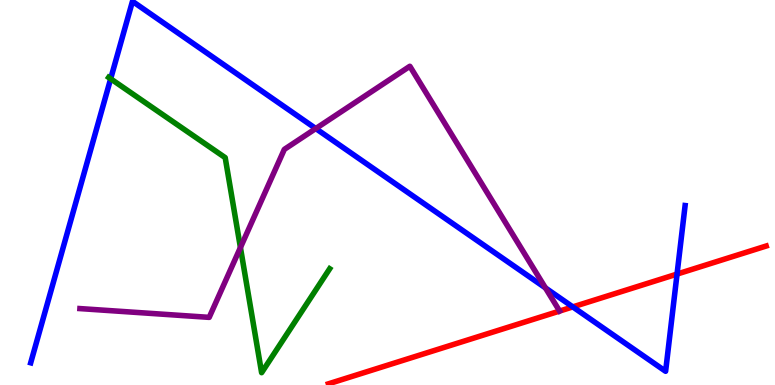[{'lines': ['blue', 'red'], 'intersections': [{'x': 7.39, 'y': 2.03}, {'x': 8.74, 'y': 2.88}]}, {'lines': ['green', 'red'], 'intersections': []}, {'lines': ['purple', 'red'], 'intersections': []}, {'lines': ['blue', 'green'], 'intersections': [{'x': 1.43, 'y': 7.95}]}, {'lines': ['blue', 'purple'], 'intersections': [{'x': 4.07, 'y': 6.66}, {'x': 7.04, 'y': 2.52}]}, {'lines': ['green', 'purple'], 'intersections': [{'x': 3.1, 'y': 3.57}]}]